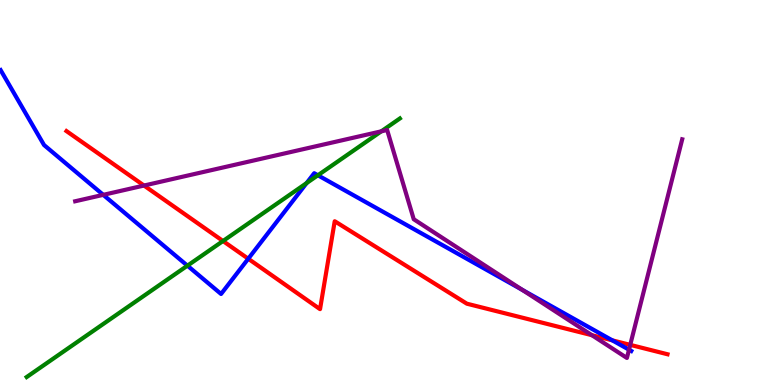[{'lines': ['blue', 'red'], 'intersections': [{'x': 3.2, 'y': 3.28}, {'x': 7.9, 'y': 1.16}]}, {'lines': ['green', 'red'], 'intersections': [{'x': 2.88, 'y': 3.74}]}, {'lines': ['purple', 'red'], 'intersections': [{'x': 1.86, 'y': 5.18}, {'x': 7.64, 'y': 1.29}, {'x': 8.13, 'y': 1.04}]}, {'lines': ['blue', 'green'], 'intersections': [{'x': 2.42, 'y': 3.1}, {'x': 3.96, 'y': 5.24}, {'x': 4.1, 'y': 5.45}]}, {'lines': ['blue', 'purple'], 'intersections': [{'x': 1.33, 'y': 4.94}, {'x': 6.74, 'y': 2.47}, {'x': 8.12, 'y': 0.917}]}, {'lines': ['green', 'purple'], 'intersections': [{'x': 4.92, 'y': 6.59}]}]